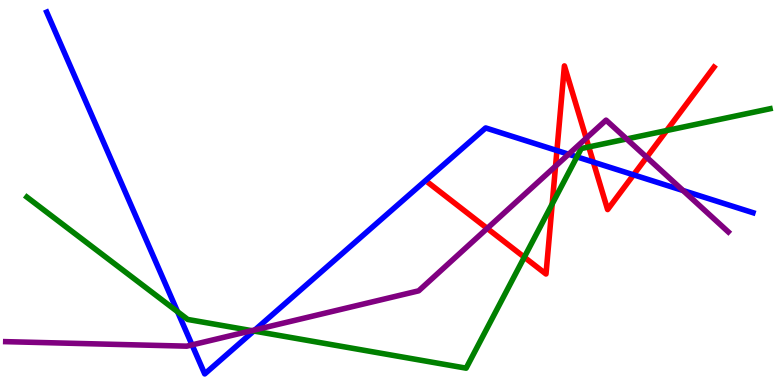[{'lines': ['blue', 'red'], 'intersections': [{'x': 7.19, 'y': 6.09}, {'x': 7.66, 'y': 5.79}, {'x': 8.18, 'y': 5.46}]}, {'lines': ['green', 'red'], 'intersections': [{'x': 6.77, 'y': 3.32}, {'x': 7.13, 'y': 4.7}, {'x': 7.6, 'y': 6.18}, {'x': 8.6, 'y': 6.61}]}, {'lines': ['purple', 'red'], 'intersections': [{'x': 6.29, 'y': 4.07}, {'x': 7.17, 'y': 5.68}, {'x': 7.56, 'y': 6.41}, {'x': 8.34, 'y': 5.91}]}, {'lines': ['blue', 'green'], 'intersections': [{'x': 2.29, 'y': 1.9}, {'x': 3.27, 'y': 1.4}, {'x': 7.44, 'y': 5.93}]}, {'lines': ['blue', 'purple'], 'intersections': [{'x': 2.48, 'y': 1.04}, {'x': 3.29, 'y': 1.43}, {'x': 7.34, 'y': 5.99}, {'x': 8.81, 'y': 5.05}]}, {'lines': ['green', 'purple'], 'intersections': [{'x': 3.25, 'y': 1.41}, {'x': 8.09, 'y': 6.39}]}]